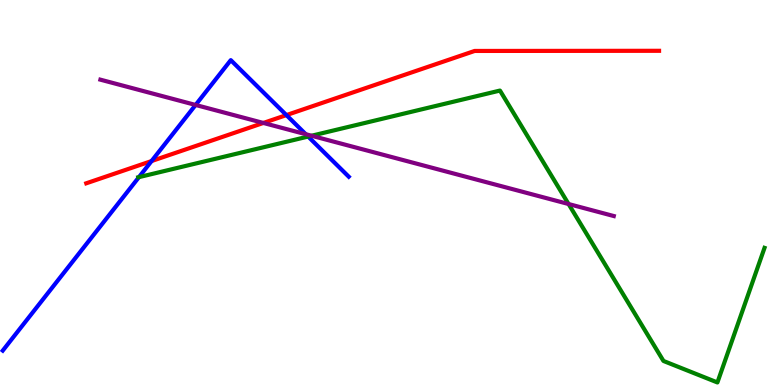[{'lines': ['blue', 'red'], 'intersections': [{'x': 1.96, 'y': 5.82}, {'x': 3.7, 'y': 7.01}]}, {'lines': ['green', 'red'], 'intersections': []}, {'lines': ['purple', 'red'], 'intersections': [{'x': 3.4, 'y': 6.81}]}, {'lines': ['blue', 'green'], 'intersections': [{'x': 1.79, 'y': 5.4}, {'x': 3.98, 'y': 6.45}]}, {'lines': ['blue', 'purple'], 'intersections': [{'x': 2.52, 'y': 7.27}, {'x': 3.95, 'y': 6.51}]}, {'lines': ['green', 'purple'], 'intersections': [{'x': 4.02, 'y': 6.47}, {'x': 7.34, 'y': 4.7}]}]